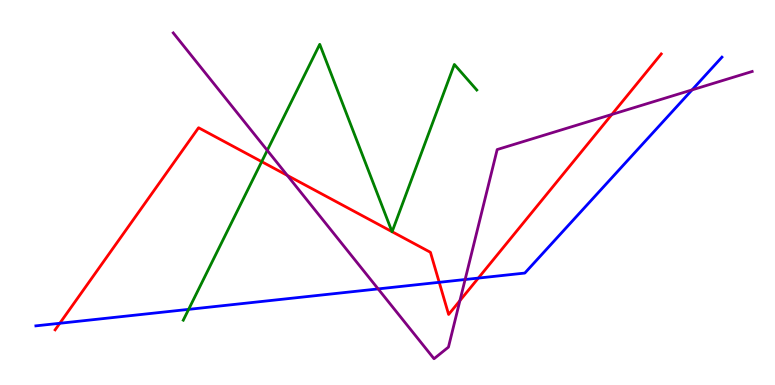[{'lines': ['blue', 'red'], 'intersections': [{'x': 0.771, 'y': 1.6}, {'x': 5.67, 'y': 2.67}, {'x': 6.17, 'y': 2.78}]}, {'lines': ['green', 'red'], 'intersections': [{'x': 3.38, 'y': 5.8}, {'x': 5.06, 'y': 3.98}, {'x': 5.06, 'y': 3.98}]}, {'lines': ['purple', 'red'], 'intersections': [{'x': 3.71, 'y': 5.44}, {'x': 5.93, 'y': 2.19}, {'x': 7.9, 'y': 7.03}]}, {'lines': ['blue', 'green'], 'intersections': [{'x': 2.43, 'y': 1.96}]}, {'lines': ['blue', 'purple'], 'intersections': [{'x': 4.88, 'y': 2.5}, {'x': 6.0, 'y': 2.74}, {'x': 8.93, 'y': 7.67}]}, {'lines': ['green', 'purple'], 'intersections': [{'x': 3.45, 'y': 6.09}]}]